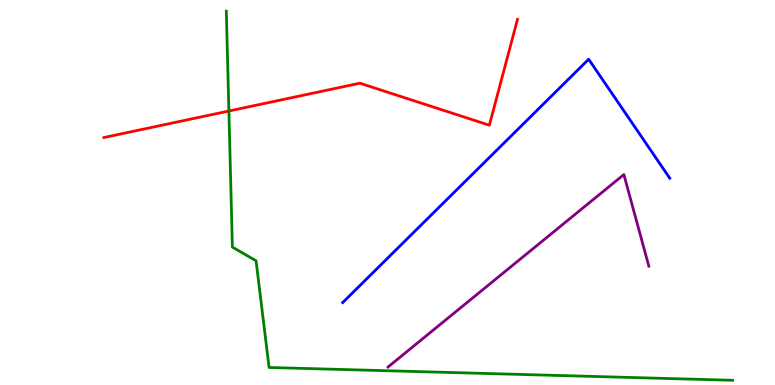[{'lines': ['blue', 'red'], 'intersections': []}, {'lines': ['green', 'red'], 'intersections': [{'x': 2.95, 'y': 7.12}]}, {'lines': ['purple', 'red'], 'intersections': []}, {'lines': ['blue', 'green'], 'intersections': []}, {'lines': ['blue', 'purple'], 'intersections': []}, {'lines': ['green', 'purple'], 'intersections': []}]